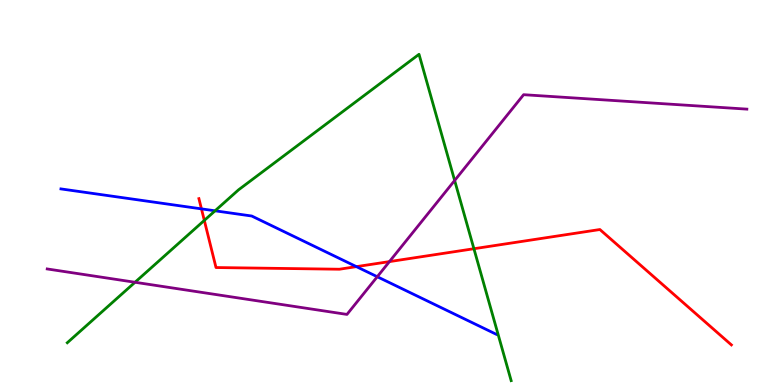[{'lines': ['blue', 'red'], 'intersections': [{'x': 2.6, 'y': 4.57}, {'x': 4.6, 'y': 3.07}]}, {'lines': ['green', 'red'], 'intersections': [{'x': 2.64, 'y': 4.28}, {'x': 6.11, 'y': 3.54}]}, {'lines': ['purple', 'red'], 'intersections': [{'x': 5.02, 'y': 3.21}]}, {'lines': ['blue', 'green'], 'intersections': [{'x': 2.77, 'y': 4.52}]}, {'lines': ['blue', 'purple'], 'intersections': [{'x': 4.87, 'y': 2.81}]}, {'lines': ['green', 'purple'], 'intersections': [{'x': 1.74, 'y': 2.67}, {'x': 5.87, 'y': 5.31}]}]